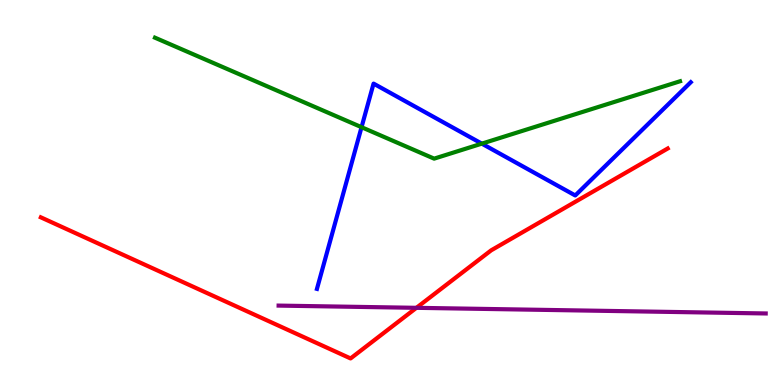[{'lines': ['blue', 'red'], 'intersections': []}, {'lines': ['green', 'red'], 'intersections': []}, {'lines': ['purple', 'red'], 'intersections': [{'x': 5.37, 'y': 2.0}]}, {'lines': ['blue', 'green'], 'intersections': [{'x': 4.67, 'y': 6.7}, {'x': 6.22, 'y': 6.27}]}, {'lines': ['blue', 'purple'], 'intersections': []}, {'lines': ['green', 'purple'], 'intersections': []}]